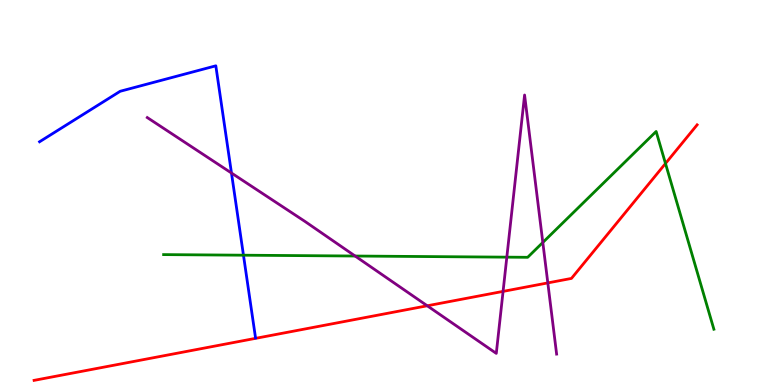[{'lines': ['blue', 'red'], 'intersections': []}, {'lines': ['green', 'red'], 'intersections': [{'x': 8.59, 'y': 5.75}]}, {'lines': ['purple', 'red'], 'intersections': [{'x': 5.51, 'y': 2.06}, {'x': 6.49, 'y': 2.43}, {'x': 7.07, 'y': 2.65}]}, {'lines': ['blue', 'green'], 'intersections': [{'x': 3.14, 'y': 3.37}]}, {'lines': ['blue', 'purple'], 'intersections': [{'x': 2.99, 'y': 5.51}]}, {'lines': ['green', 'purple'], 'intersections': [{'x': 4.58, 'y': 3.35}, {'x': 6.54, 'y': 3.32}, {'x': 7.0, 'y': 3.7}]}]